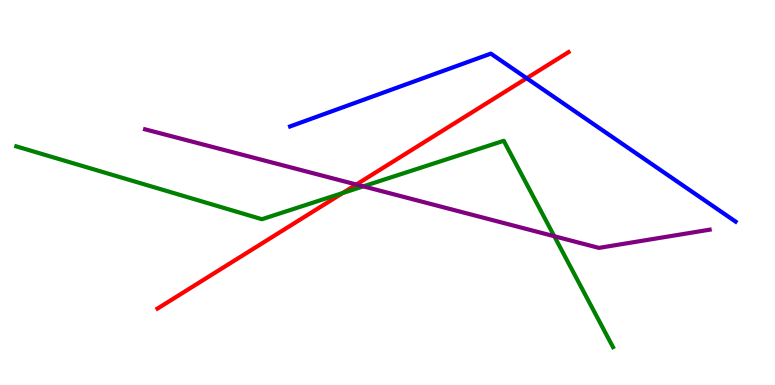[{'lines': ['blue', 'red'], 'intersections': [{'x': 6.8, 'y': 7.97}]}, {'lines': ['green', 'red'], 'intersections': [{'x': 4.42, 'y': 4.99}]}, {'lines': ['purple', 'red'], 'intersections': [{'x': 4.6, 'y': 5.21}]}, {'lines': ['blue', 'green'], 'intersections': []}, {'lines': ['blue', 'purple'], 'intersections': []}, {'lines': ['green', 'purple'], 'intersections': [{'x': 4.69, 'y': 5.16}, {'x': 7.15, 'y': 3.86}]}]